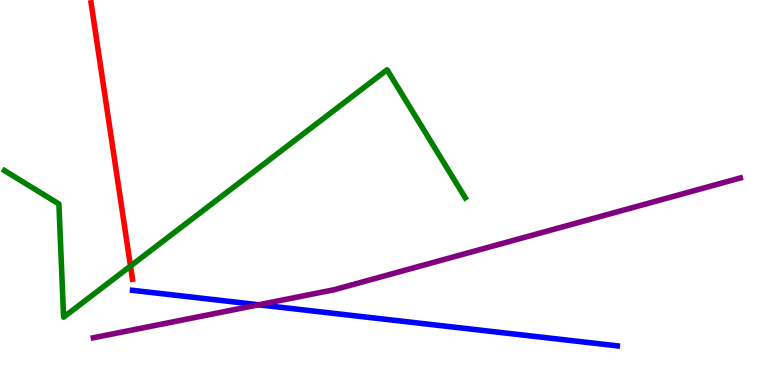[{'lines': ['blue', 'red'], 'intersections': []}, {'lines': ['green', 'red'], 'intersections': [{'x': 1.68, 'y': 3.09}]}, {'lines': ['purple', 'red'], 'intersections': []}, {'lines': ['blue', 'green'], 'intersections': []}, {'lines': ['blue', 'purple'], 'intersections': [{'x': 3.34, 'y': 2.08}]}, {'lines': ['green', 'purple'], 'intersections': []}]